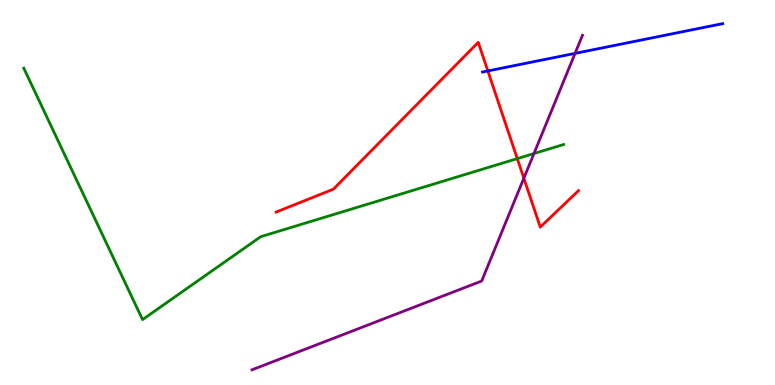[{'lines': ['blue', 'red'], 'intersections': [{'x': 6.3, 'y': 8.16}]}, {'lines': ['green', 'red'], 'intersections': [{'x': 6.67, 'y': 5.88}]}, {'lines': ['purple', 'red'], 'intersections': [{'x': 6.76, 'y': 5.37}]}, {'lines': ['blue', 'green'], 'intersections': []}, {'lines': ['blue', 'purple'], 'intersections': [{'x': 7.42, 'y': 8.61}]}, {'lines': ['green', 'purple'], 'intersections': [{'x': 6.89, 'y': 6.01}]}]